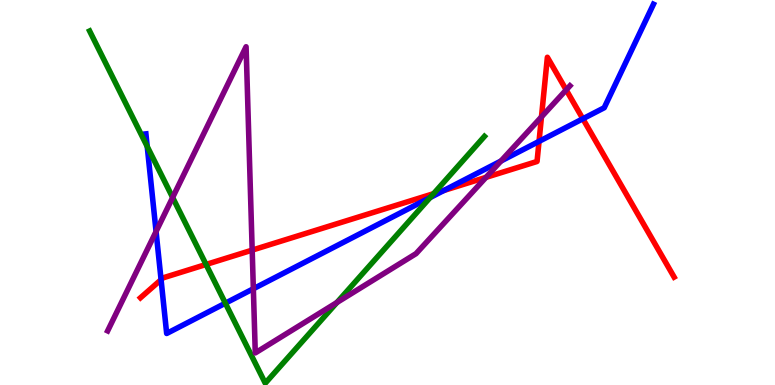[{'lines': ['blue', 'red'], 'intersections': [{'x': 2.08, 'y': 2.74}, {'x': 5.73, 'y': 5.05}, {'x': 6.96, 'y': 6.33}, {'x': 7.52, 'y': 6.91}]}, {'lines': ['green', 'red'], 'intersections': [{'x': 2.66, 'y': 3.13}, {'x': 5.59, 'y': 4.97}]}, {'lines': ['purple', 'red'], 'intersections': [{'x': 3.25, 'y': 3.5}, {'x': 6.27, 'y': 5.39}, {'x': 6.99, 'y': 6.96}, {'x': 7.31, 'y': 7.66}]}, {'lines': ['blue', 'green'], 'intersections': [{'x': 1.9, 'y': 6.19}, {'x': 2.91, 'y': 2.12}, {'x': 5.55, 'y': 4.87}]}, {'lines': ['blue', 'purple'], 'intersections': [{'x': 2.01, 'y': 3.99}, {'x': 3.27, 'y': 2.5}, {'x': 6.46, 'y': 5.82}]}, {'lines': ['green', 'purple'], 'intersections': [{'x': 2.23, 'y': 4.87}, {'x': 4.35, 'y': 2.14}]}]